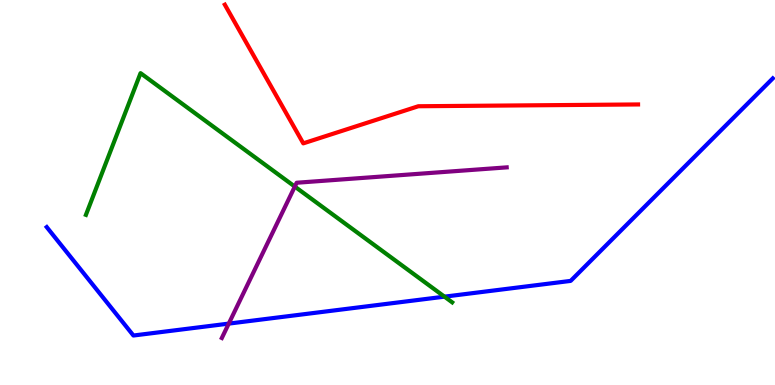[{'lines': ['blue', 'red'], 'intersections': []}, {'lines': ['green', 'red'], 'intersections': []}, {'lines': ['purple', 'red'], 'intersections': []}, {'lines': ['blue', 'green'], 'intersections': [{'x': 5.74, 'y': 2.29}]}, {'lines': ['blue', 'purple'], 'intersections': [{'x': 2.95, 'y': 1.59}]}, {'lines': ['green', 'purple'], 'intersections': [{'x': 3.8, 'y': 5.15}]}]